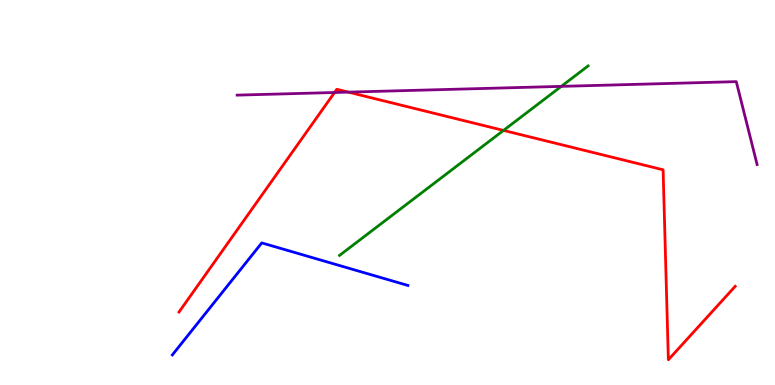[{'lines': ['blue', 'red'], 'intersections': []}, {'lines': ['green', 'red'], 'intersections': [{'x': 6.5, 'y': 6.61}]}, {'lines': ['purple', 'red'], 'intersections': [{'x': 4.32, 'y': 7.6}, {'x': 4.49, 'y': 7.61}]}, {'lines': ['blue', 'green'], 'intersections': []}, {'lines': ['blue', 'purple'], 'intersections': []}, {'lines': ['green', 'purple'], 'intersections': [{'x': 7.24, 'y': 7.76}]}]